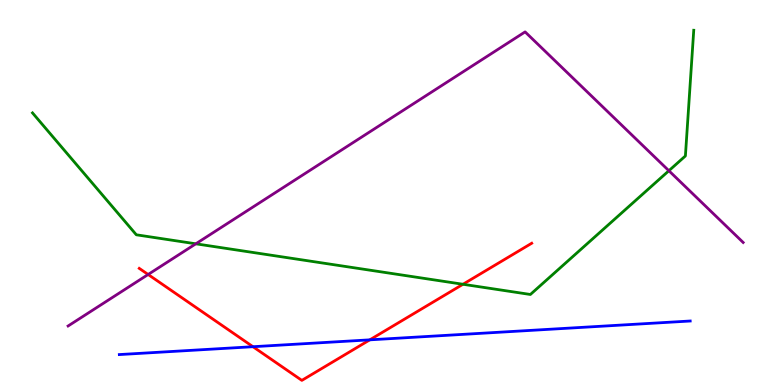[{'lines': ['blue', 'red'], 'intersections': [{'x': 3.26, 'y': 0.994}, {'x': 4.77, 'y': 1.17}]}, {'lines': ['green', 'red'], 'intersections': [{'x': 5.97, 'y': 2.62}]}, {'lines': ['purple', 'red'], 'intersections': [{'x': 1.91, 'y': 2.87}]}, {'lines': ['blue', 'green'], 'intersections': []}, {'lines': ['blue', 'purple'], 'intersections': []}, {'lines': ['green', 'purple'], 'intersections': [{'x': 2.53, 'y': 3.67}, {'x': 8.63, 'y': 5.57}]}]